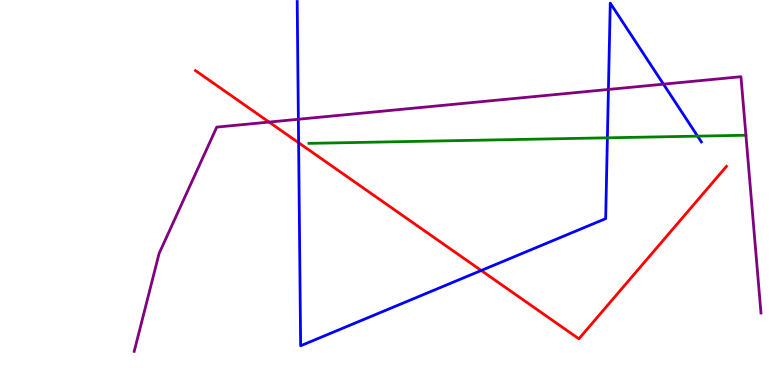[{'lines': ['blue', 'red'], 'intersections': [{'x': 3.85, 'y': 6.29}, {'x': 6.21, 'y': 2.97}]}, {'lines': ['green', 'red'], 'intersections': []}, {'lines': ['purple', 'red'], 'intersections': [{'x': 3.47, 'y': 6.83}]}, {'lines': ['blue', 'green'], 'intersections': [{'x': 7.84, 'y': 6.42}, {'x': 9.0, 'y': 6.46}]}, {'lines': ['blue', 'purple'], 'intersections': [{'x': 3.85, 'y': 6.9}, {'x': 7.85, 'y': 7.68}, {'x': 8.56, 'y': 7.81}]}, {'lines': ['green', 'purple'], 'intersections': [{'x': 9.62, 'y': 6.49}]}]